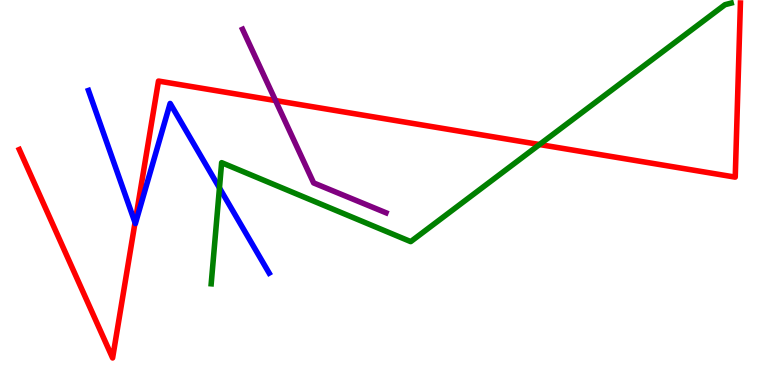[{'lines': ['blue', 'red'], 'intersections': [{'x': 1.74, 'y': 4.22}]}, {'lines': ['green', 'red'], 'intersections': [{'x': 6.96, 'y': 6.25}]}, {'lines': ['purple', 'red'], 'intersections': [{'x': 3.56, 'y': 7.39}]}, {'lines': ['blue', 'green'], 'intersections': [{'x': 2.83, 'y': 5.12}]}, {'lines': ['blue', 'purple'], 'intersections': []}, {'lines': ['green', 'purple'], 'intersections': []}]